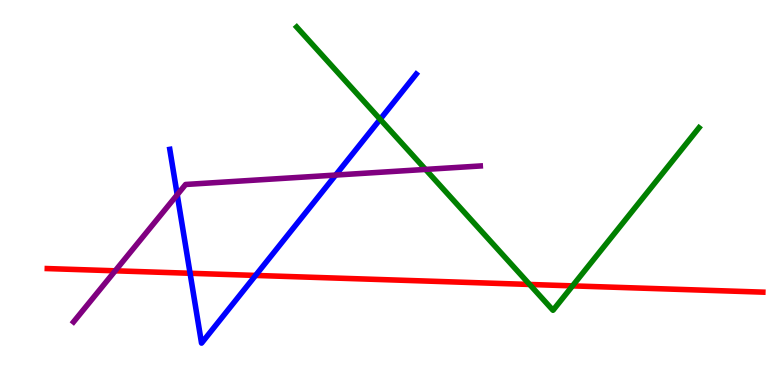[{'lines': ['blue', 'red'], 'intersections': [{'x': 2.45, 'y': 2.9}, {'x': 3.3, 'y': 2.85}]}, {'lines': ['green', 'red'], 'intersections': [{'x': 6.83, 'y': 2.61}, {'x': 7.39, 'y': 2.57}]}, {'lines': ['purple', 'red'], 'intersections': [{'x': 1.49, 'y': 2.97}]}, {'lines': ['blue', 'green'], 'intersections': [{'x': 4.91, 'y': 6.9}]}, {'lines': ['blue', 'purple'], 'intersections': [{'x': 2.29, 'y': 4.94}, {'x': 4.33, 'y': 5.45}]}, {'lines': ['green', 'purple'], 'intersections': [{'x': 5.49, 'y': 5.6}]}]